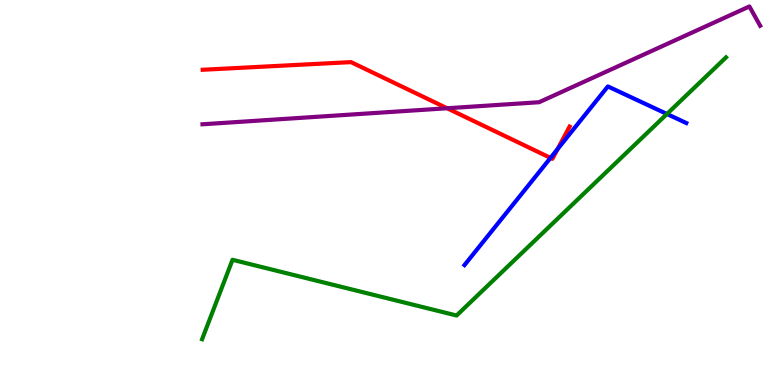[{'lines': ['blue', 'red'], 'intersections': [{'x': 7.1, 'y': 5.9}, {'x': 7.2, 'y': 6.13}]}, {'lines': ['green', 'red'], 'intersections': []}, {'lines': ['purple', 'red'], 'intersections': [{'x': 5.77, 'y': 7.19}]}, {'lines': ['blue', 'green'], 'intersections': [{'x': 8.61, 'y': 7.04}]}, {'lines': ['blue', 'purple'], 'intersections': []}, {'lines': ['green', 'purple'], 'intersections': []}]